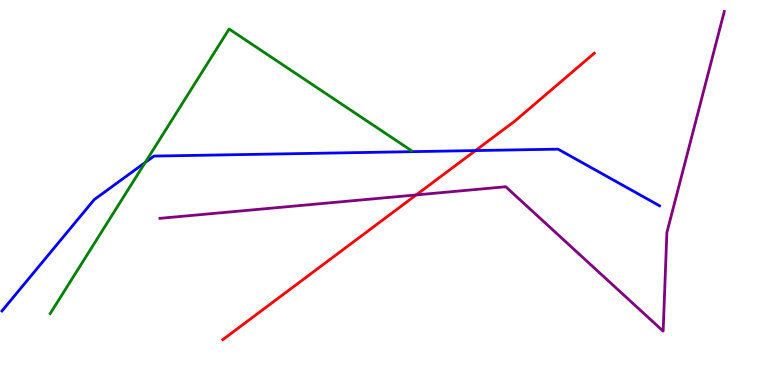[{'lines': ['blue', 'red'], 'intersections': [{'x': 6.14, 'y': 6.09}]}, {'lines': ['green', 'red'], 'intersections': []}, {'lines': ['purple', 'red'], 'intersections': [{'x': 5.37, 'y': 4.94}]}, {'lines': ['blue', 'green'], 'intersections': [{'x': 1.87, 'y': 5.78}]}, {'lines': ['blue', 'purple'], 'intersections': []}, {'lines': ['green', 'purple'], 'intersections': []}]